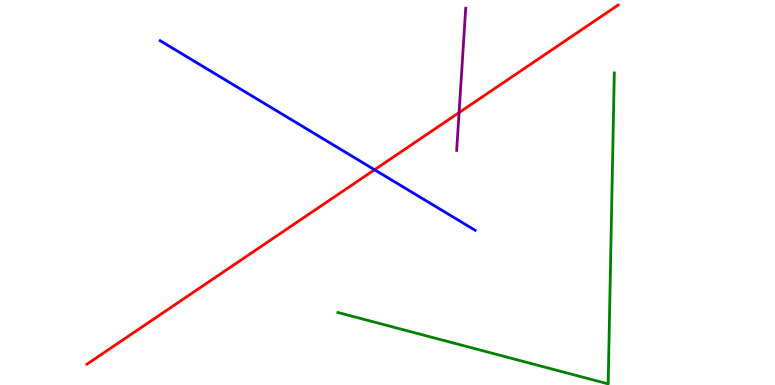[{'lines': ['blue', 'red'], 'intersections': [{'x': 4.83, 'y': 5.59}]}, {'lines': ['green', 'red'], 'intersections': []}, {'lines': ['purple', 'red'], 'intersections': [{'x': 5.92, 'y': 7.08}]}, {'lines': ['blue', 'green'], 'intersections': []}, {'lines': ['blue', 'purple'], 'intersections': []}, {'lines': ['green', 'purple'], 'intersections': []}]